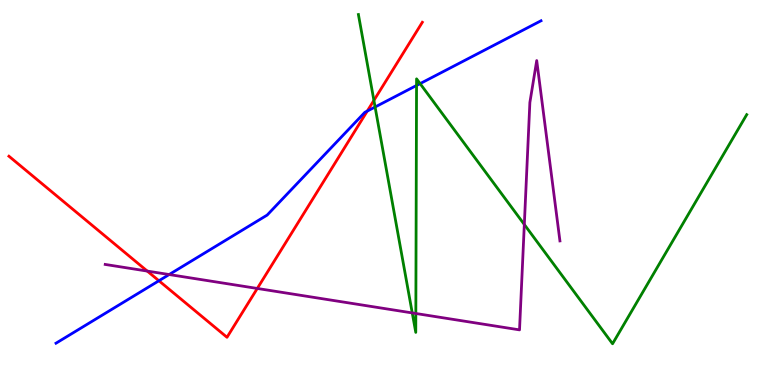[{'lines': ['blue', 'red'], 'intersections': [{'x': 2.05, 'y': 2.71}, {'x': 4.74, 'y': 7.12}]}, {'lines': ['green', 'red'], 'intersections': [{'x': 4.82, 'y': 7.39}]}, {'lines': ['purple', 'red'], 'intersections': [{'x': 1.9, 'y': 2.96}, {'x': 3.32, 'y': 2.51}]}, {'lines': ['blue', 'green'], 'intersections': [{'x': 4.84, 'y': 7.22}, {'x': 5.37, 'y': 7.78}, {'x': 5.42, 'y': 7.83}]}, {'lines': ['blue', 'purple'], 'intersections': [{'x': 2.18, 'y': 2.87}]}, {'lines': ['green', 'purple'], 'intersections': [{'x': 5.32, 'y': 1.87}, {'x': 5.37, 'y': 1.86}, {'x': 6.77, 'y': 4.17}]}]